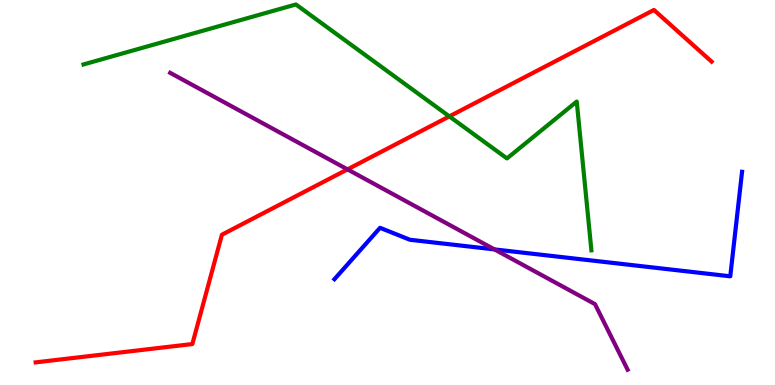[{'lines': ['blue', 'red'], 'intersections': []}, {'lines': ['green', 'red'], 'intersections': [{'x': 5.8, 'y': 6.98}]}, {'lines': ['purple', 'red'], 'intersections': [{'x': 4.48, 'y': 5.6}]}, {'lines': ['blue', 'green'], 'intersections': []}, {'lines': ['blue', 'purple'], 'intersections': [{'x': 6.38, 'y': 3.52}]}, {'lines': ['green', 'purple'], 'intersections': []}]